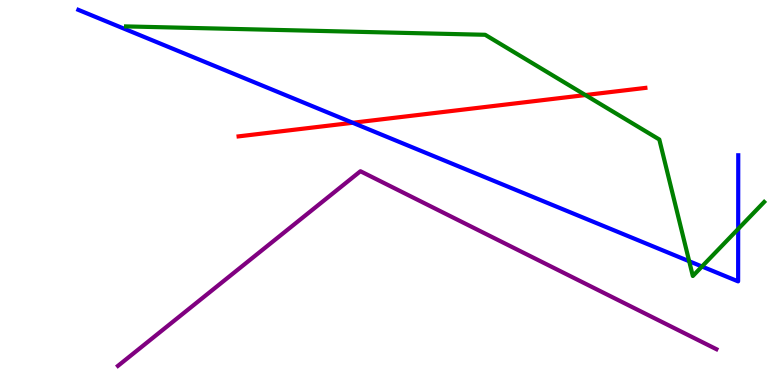[{'lines': ['blue', 'red'], 'intersections': [{'x': 4.55, 'y': 6.81}]}, {'lines': ['green', 'red'], 'intersections': [{'x': 7.55, 'y': 7.53}]}, {'lines': ['purple', 'red'], 'intersections': []}, {'lines': ['blue', 'green'], 'intersections': [{'x': 8.89, 'y': 3.21}, {'x': 9.06, 'y': 3.08}, {'x': 9.53, 'y': 4.05}]}, {'lines': ['blue', 'purple'], 'intersections': []}, {'lines': ['green', 'purple'], 'intersections': []}]